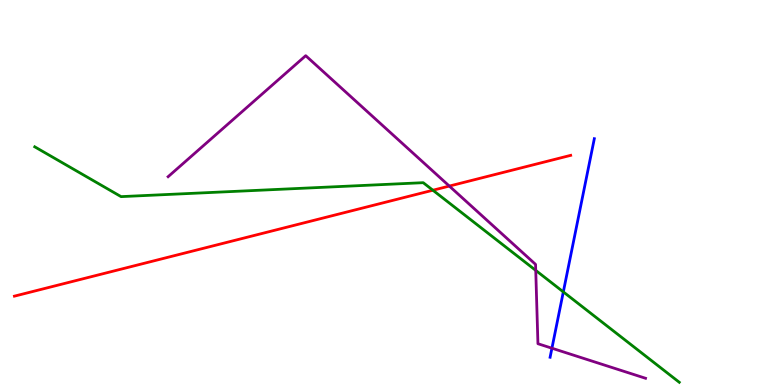[{'lines': ['blue', 'red'], 'intersections': []}, {'lines': ['green', 'red'], 'intersections': [{'x': 5.59, 'y': 5.06}]}, {'lines': ['purple', 'red'], 'intersections': [{'x': 5.8, 'y': 5.17}]}, {'lines': ['blue', 'green'], 'intersections': [{'x': 7.27, 'y': 2.42}]}, {'lines': ['blue', 'purple'], 'intersections': [{'x': 7.12, 'y': 0.955}]}, {'lines': ['green', 'purple'], 'intersections': [{'x': 6.91, 'y': 2.98}]}]